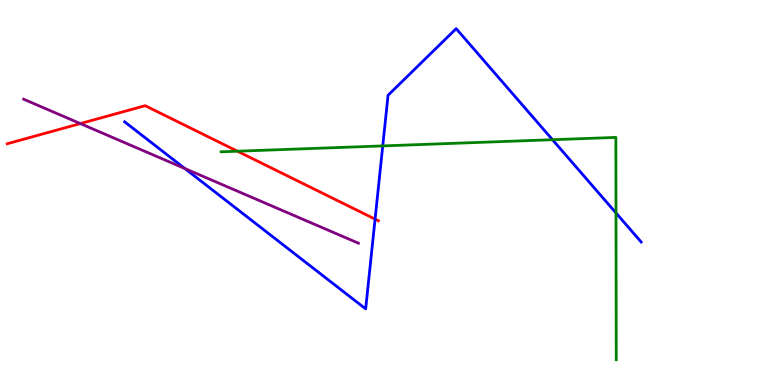[{'lines': ['blue', 'red'], 'intersections': [{'x': 4.84, 'y': 4.31}]}, {'lines': ['green', 'red'], 'intersections': [{'x': 3.06, 'y': 6.07}]}, {'lines': ['purple', 'red'], 'intersections': [{'x': 1.04, 'y': 6.79}]}, {'lines': ['blue', 'green'], 'intersections': [{'x': 4.94, 'y': 6.21}, {'x': 7.13, 'y': 6.37}, {'x': 7.95, 'y': 4.47}]}, {'lines': ['blue', 'purple'], 'intersections': [{'x': 2.38, 'y': 5.62}]}, {'lines': ['green', 'purple'], 'intersections': []}]